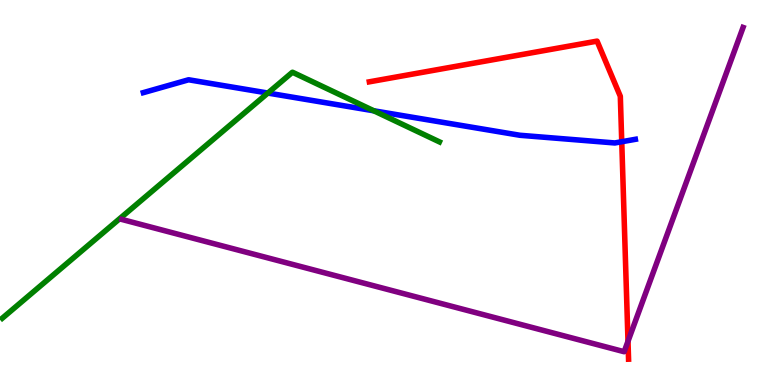[{'lines': ['blue', 'red'], 'intersections': [{'x': 8.02, 'y': 6.32}]}, {'lines': ['green', 'red'], 'intersections': []}, {'lines': ['purple', 'red'], 'intersections': [{'x': 8.1, 'y': 1.14}]}, {'lines': ['blue', 'green'], 'intersections': [{'x': 3.46, 'y': 7.58}, {'x': 4.82, 'y': 7.12}]}, {'lines': ['blue', 'purple'], 'intersections': []}, {'lines': ['green', 'purple'], 'intersections': []}]